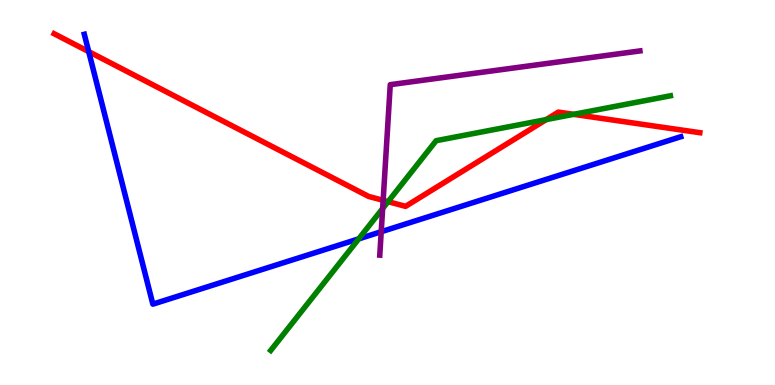[{'lines': ['blue', 'red'], 'intersections': [{'x': 1.14, 'y': 8.66}]}, {'lines': ['green', 'red'], 'intersections': [{'x': 5.01, 'y': 4.76}, {'x': 7.05, 'y': 6.89}, {'x': 7.4, 'y': 7.03}]}, {'lines': ['purple', 'red'], 'intersections': [{'x': 4.94, 'y': 4.8}]}, {'lines': ['blue', 'green'], 'intersections': [{'x': 4.63, 'y': 3.8}]}, {'lines': ['blue', 'purple'], 'intersections': [{'x': 4.92, 'y': 3.98}]}, {'lines': ['green', 'purple'], 'intersections': [{'x': 4.94, 'y': 4.58}]}]